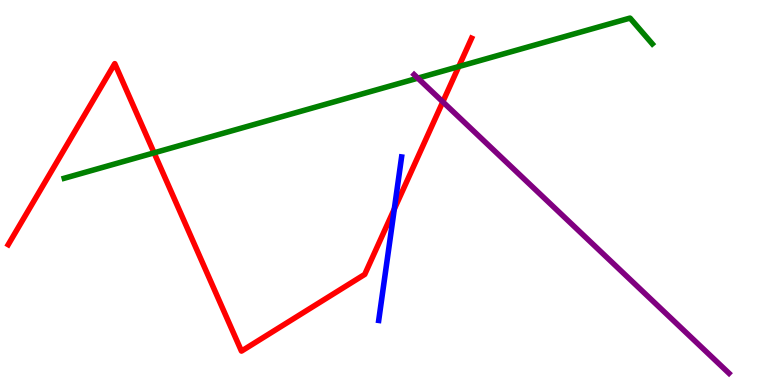[{'lines': ['blue', 'red'], 'intersections': [{'x': 5.09, 'y': 4.57}]}, {'lines': ['green', 'red'], 'intersections': [{'x': 1.99, 'y': 6.03}, {'x': 5.92, 'y': 8.27}]}, {'lines': ['purple', 'red'], 'intersections': [{'x': 5.71, 'y': 7.35}]}, {'lines': ['blue', 'green'], 'intersections': []}, {'lines': ['blue', 'purple'], 'intersections': []}, {'lines': ['green', 'purple'], 'intersections': [{'x': 5.39, 'y': 7.97}]}]